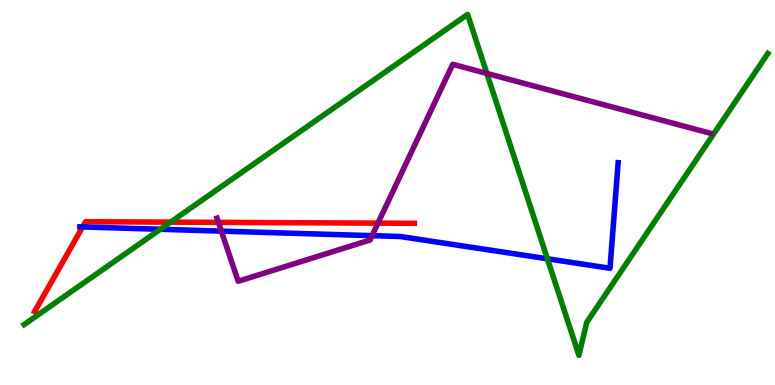[{'lines': ['blue', 'red'], 'intersections': [{'x': 1.07, 'y': 4.11}]}, {'lines': ['green', 'red'], 'intersections': [{'x': 2.2, 'y': 4.23}]}, {'lines': ['purple', 'red'], 'intersections': [{'x': 2.82, 'y': 4.22}, {'x': 4.88, 'y': 4.2}]}, {'lines': ['blue', 'green'], 'intersections': [{'x': 2.07, 'y': 4.04}, {'x': 7.06, 'y': 3.28}]}, {'lines': ['blue', 'purple'], 'intersections': [{'x': 2.86, 'y': 4.0}, {'x': 4.8, 'y': 3.88}]}, {'lines': ['green', 'purple'], 'intersections': [{'x': 6.28, 'y': 8.09}]}]